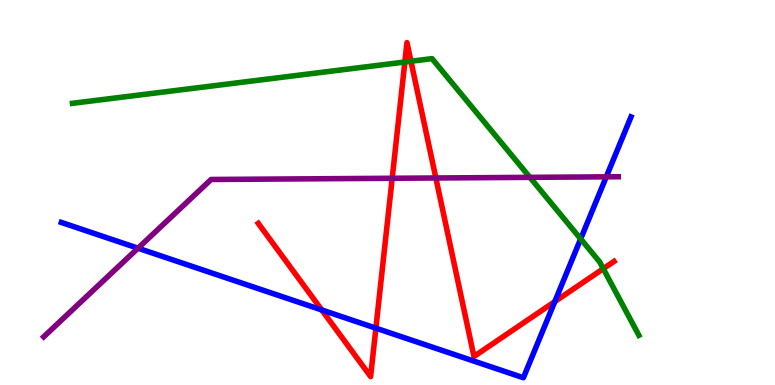[{'lines': ['blue', 'red'], 'intersections': [{'x': 4.15, 'y': 1.95}, {'x': 4.85, 'y': 1.48}, {'x': 7.16, 'y': 2.17}]}, {'lines': ['green', 'red'], 'intersections': [{'x': 5.22, 'y': 8.39}, {'x': 5.3, 'y': 8.41}, {'x': 7.78, 'y': 3.02}]}, {'lines': ['purple', 'red'], 'intersections': [{'x': 5.06, 'y': 5.37}, {'x': 5.62, 'y': 5.38}]}, {'lines': ['blue', 'green'], 'intersections': [{'x': 7.49, 'y': 3.79}]}, {'lines': ['blue', 'purple'], 'intersections': [{'x': 1.78, 'y': 3.55}, {'x': 7.82, 'y': 5.41}]}, {'lines': ['green', 'purple'], 'intersections': [{'x': 6.84, 'y': 5.39}]}]